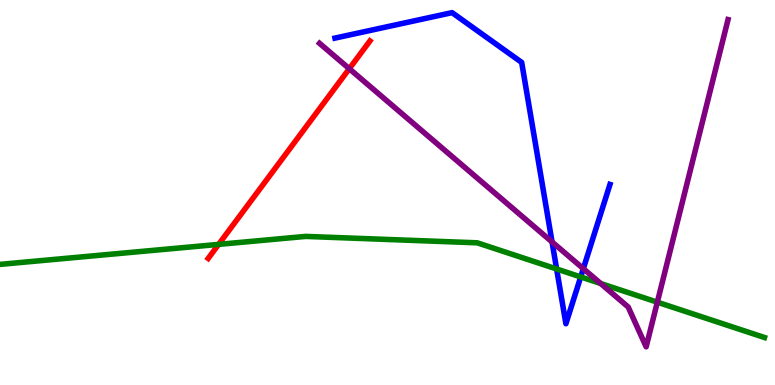[{'lines': ['blue', 'red'], 'intersections': []}, {'lines': ['green', 'red'], 'intersections': [{'x': 2.82, 'y': 3.65}]}, {'lines': ['purple', 'red'], 'intersections': [{'x': 4.51, 'y': 8.22}]}, {'lines': ['blue', 'green'], 'intersections': [{'x': 7.18, 'y': 3.01}, {'x': 7.49, 'y': 2.81}]}, {'lines': ['blue', 'purple'], 'intersections': [{'x': 7.12, 'y': 3.72}, {'x': 7.53, 'y': 3.02}]}, {'lines': ['green', 'purple'], 'intersections': [{'x': 7.75, 'y': 2.64}, {'x': 8.48, 'y': 2.15}]}]